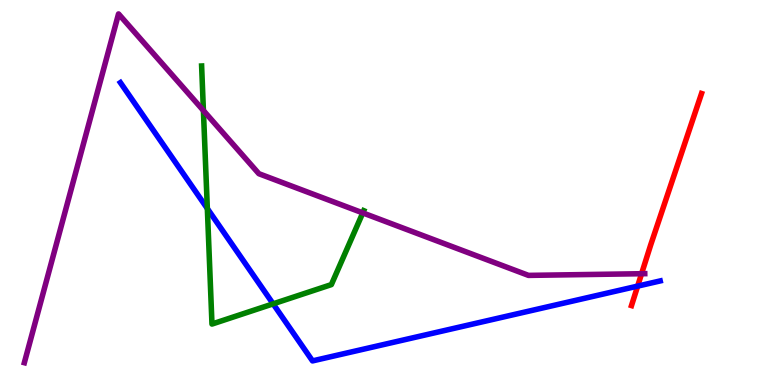[{'lines': ['blue', 'red'], 'intersections': [{'x': 8.23, 'y': 2.57}]}, {'lines': ['green', 'red'], 'intersections': []}, {'lines': ['purple', 'red'], 'intersections': [{'x': 8.28, 'y': 2.89}]}, {'lines': ['blue', 'green'], 'intersections': [{'x': 2.68, 'y': 4.58}, {'x': 3.52, 'y': 2.11}]}, {'lines': ['blue', 'purple'], 'intersections': []}, {'lines': ['green', 'purple'], 'intersections': [{'x': 2.62, 'y': 7.13}, {'x': 4.68, 'y': 4.47}]}]